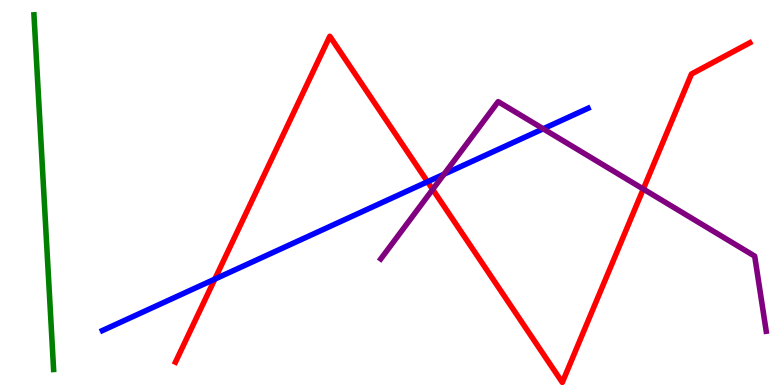[{'lines': ['blue', 'red'], 'intersections': [{'x': 2.77, 'y': 2.75}, {'x': 5.52, 'y': 5.28}]}, {'lines': ['green', 'red'], 'intersections': []}, {'lines': ['purple', 'red'], 'intersections': [{'x': 5.58, 'y': 5.08}, {'x': 8.3, 'y': 5.09}]}, {'lines': ['blue', 'green'], 'intersections': []}, {'lines': ['blue', 'purple'], 'intersections': [{'x': 5.73, 'y': 5.48}, {'x': 7.01, 'y': 6.65}]}, {'lines': ['green', 'purple'], 'intersections': []}]